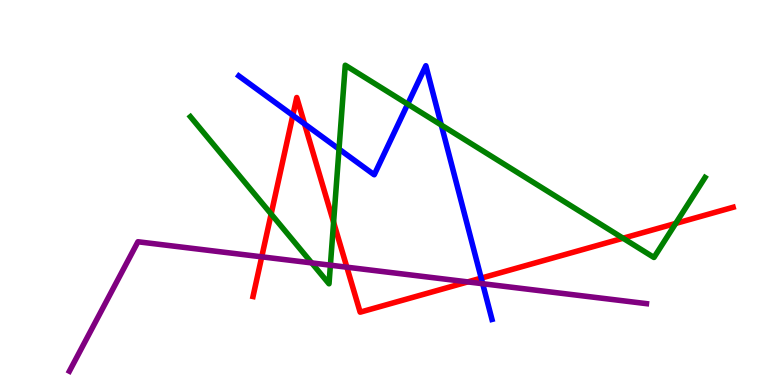[{'lines': ['blue', 'red'], 'intersections': [{'x': 3.78, 'y': 7.0}, {'x': 3.93, 'y': 6.78}, {'x': 6.21, 'y': 2.78}]}, {'lines': ['green', 'red'], 'intersections': [{'x': 3.5, 'y': 4.44}, {'x': 4.3, 'y': 4.23}, {'x': 8.04, 'y': 3.81}, {'x': 8.72, 'y': 4.2}]}, {'lines': ['purple', 'red'], 'intersections': [{'x': 3.38, 'y': 3.33}, {'x': 4.48, 'y': 3.06}, {'x': 6.04, 'y': 2.68}]}, {'lines': ['blue', 'green'], 'intersections': [{'x': 4.37, 'y': 6.13}, {'x': 5.26, 'y': 7.3}, {'x': 5.69, 'y': 6.75}]}, {'lines': ['blue', 'purple'], 'intersections': [{'x': 6.23, 'y': 2.63}]}, {'lines': ['green', 'purple'], 'intersections': [{'x': 4.02, 'y': 3.17}, {'x': 4.26, 'y': 3.11}]}]